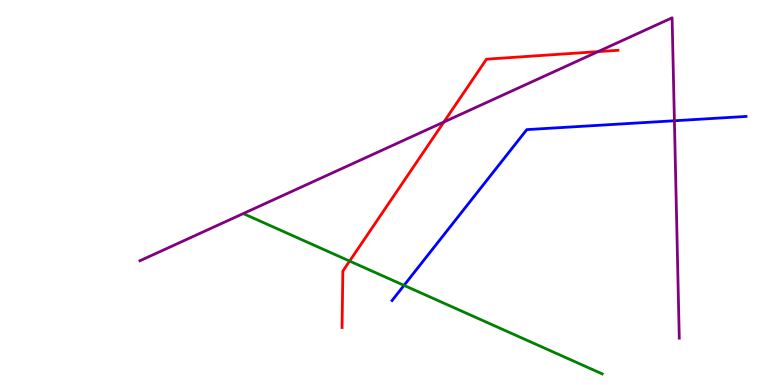[{'lines': ['blue', 'red'], 'intersections': []}, {'lines': ['green', 'red'], 'intersections': [{'x': 4.51, 'y': 3.22}]}, {'lines': ['purple', 'red'], 'intersections': [{'x': 5.73, 'y': 6.83}, {'x': 7.72, 'y': 8.66}]}, {'lines': ['blue', 'green'], 'intersections': [{'x': 5.21, 'y': 2.59}]}, {'lines': ['blue', 'purple'], 'intersections': [{'x': 8.7, 'y': 6.86}]}, {'lines': ['green', 'purple'], 'intersections': []}]